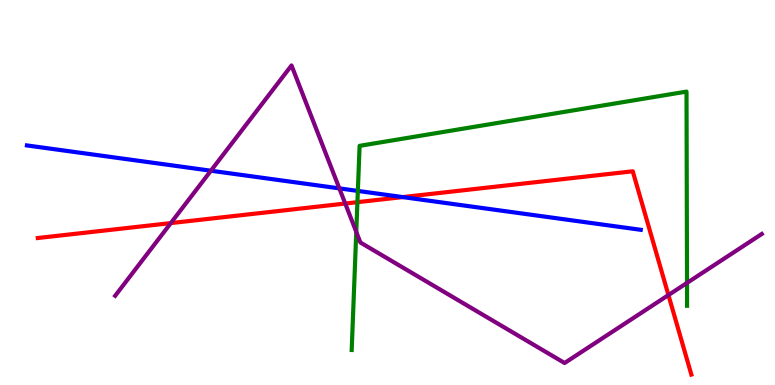[{'lines': ['blue', 'red'], 'intersections': [{'x': 5.2, 'y': 4.88}]}, {'lines': ['green', 'red'], 'intersections': [{'x': 4.61, 'y': 4.75}]}, {'lines': ['purple', 'red'], 'intersections': [{'x': 2.2, 'y': 4.21}, {'x': 4.45, 'y': 4.71}, {'x': 8.62, 'y': 2.34}]}, {'lines': ['blue', 'green'], 'intersections': [{'x': 4.62, 'y': 5.04}]}, {'lines': ['blue', 'purple'], 'intersections': [{'x': 2.72, 'y': 5.57}, {'x': 4.38, 'y': 5.11}]}, {'lines': ['green', 'purple'], 'intersections': [{'x': 4.6, 'y': 3.98}, {'x': 8.86, 'y': 2.65}]}]